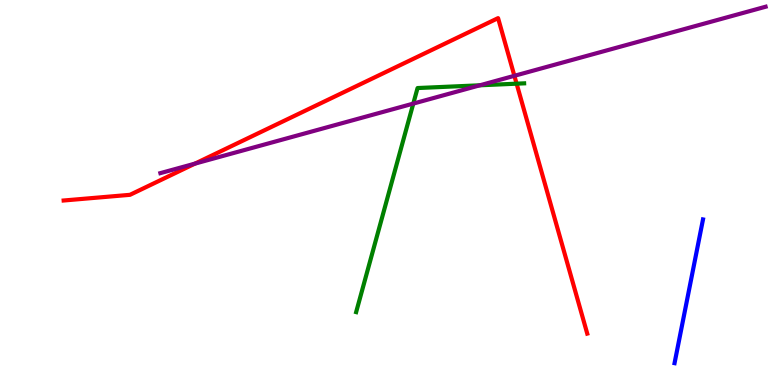[{'lines': ['blue', 'red'], 'intersections': []}, {'lines': ['green', 'red'], 'intersections': [{'x': 6.67, 'y': 7.83}]}, {'lines': ['purple', 'red'], 'intersections': [{'x': 2.52, 'y': 5.75}, {'x': 6.64, 'y': 8.03}]}, {'lines': ['blue', 'green'], 'intersections': []}, {'lines': ['blue', 'purple'], 'intersections': []}, {'lines': ['green', 'purple'], 'intersections': [{'x': 5.33, 'y': 7.31}, {'x': 6.19, 'y': 7.78}]}]